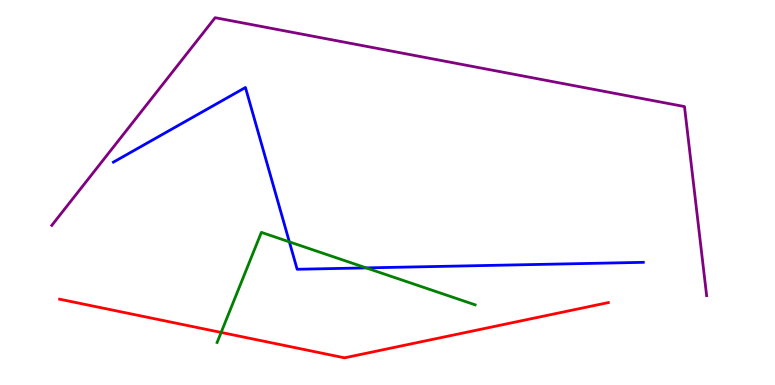[{'lines': ['blue', 'red'], 'intersections': []}, {'lines': ['green', 'red'], 'intersections': [{'x': 2.85, 'y': 1.37}]}, {'lines': ['purple', 'red'], 'intersections': []}, {'lines': ['blue', 'green'], 'intersections': [{'x': 3.73, 'y': 3.72}, {'x': 4.72, 'y': 3.04}]}, {'lines': ['blue', 'purple'], 'intersections': []}, {'lines': ['green', 'purple'], 'intersections': []}]